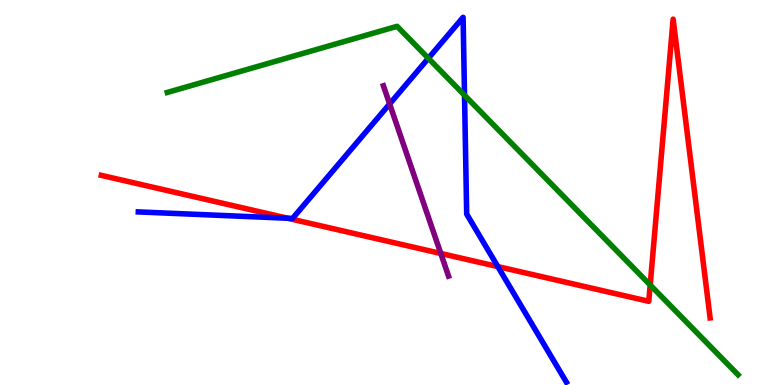[{'lines': ['blue', 'red'], 'intersections': [{'x': 3.71, 'y': 4.33}, {'x': 6.42, 'y': 3.08}]}, {'lines': ['green', 'red'], 'intersections': [{'x': 8.39, 'y': 2.6}]}, {'lines': ['purple', 'red'], 'intersections': [{'x': 5.69, 'y': 3.42}]}, {'lines': ['blue', 'green'], 'intersections': [{'x': 5.53, 'y': 8.49}, {'x': 5.99, 'y': 7.53}]}, {'lines': ['blue', 'purple'], 'intersections': [{'x': 5.03, 'y': 7.3}]}, {'lines': ['green', 'purple'], 'intersections': []}]